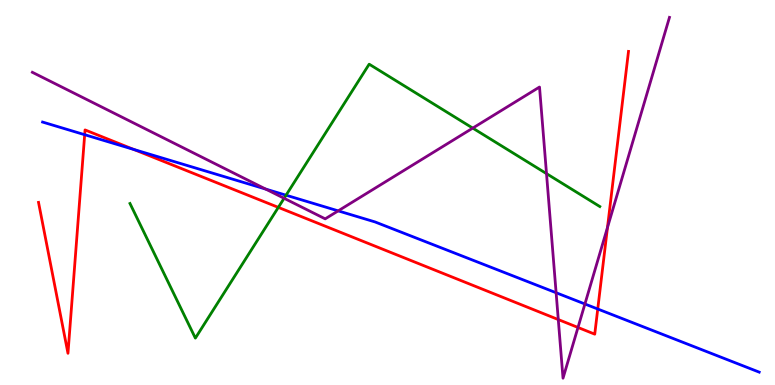[{'lines': ['blue', 'red'], 'intersections': [{'x': 1.09, 'y': 6.5}, {'x': 1.73, 'y': 6.12}, {'x': 7.71, 'y': 1.97}]}, {'lines': ['green', 'red'], 'intersections': [{'x': 3.59, 'y': 4.61}]}, {'lines': ['purple', 'red'], 'intersections': [{'x': 7.2, 'y': 1.7}, {'x': 7.46, 'y': 1.49}, {'x': 7.84, 'y': 4.09}]}, {'lines': ['blue', 'green'], 'intersections': [{'x': 3.69, 'y': 4.93}]}, {'lines': ['blue', 'purple'], 'intersections': [{'x': 3.43, 'y': 5.09}, {'x': 4.36, 'y': 4.52}, {'x': 7.18, 'y': 2.4}, {'x': 7.55, 'y': 2.1}]}, {'lines': ['green', 'purple'], 'intersections': [{'x': 3.67, 'y': 4.85}, {'x': 6.1, 'y': 6.67}, {'x': 7.05, 'y': 5.49}]}]